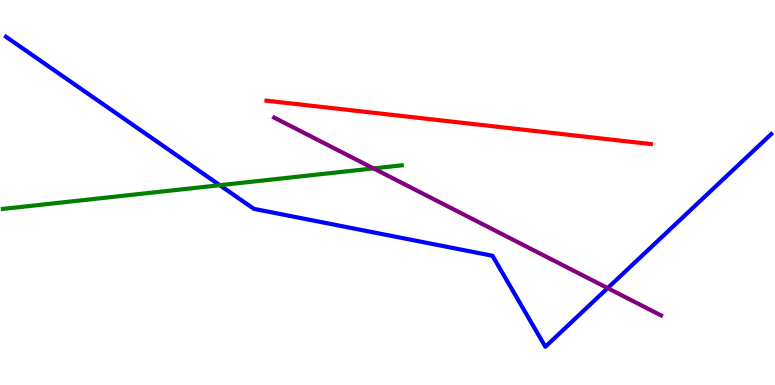[{'lines': ['blue', 'red'], 'intersections': []}, {'lines': ['green', 'red'], 'intersections': []}, {'lines': ['purple', 'red'], 'intersections': []}, {'lines': ['blue', 'green'], 'intersections': [{'x': 2.84, 'y': 5.19}]}, {'lines': ['blue', 'purple'], 'intersections': [{'x': 7.84, 'y': 2.52}]}, {'lines': ['green', 'purple'], 'intersections': [{'x': 4.82, 'y': 5.63}]}]